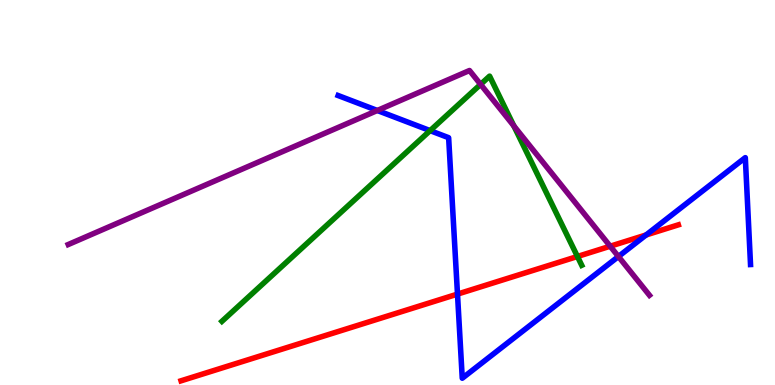[{'lines': ['blue', 'red'], 'intersections': [{'x': 5.9, 'y': 2.36}, {'x': 8.34, 'y': 3.9}]}, {'lines': ['green', 'red'], 'intersections': [{'x': 7.45, 'y': 3.34}]}, {'lines': ['purple', 'red'], 'intersections': [{'x': 7.87, 'y': 3.6}]}, {'lines': ['blue', 'green'], 'intersections': [{'x': 5.55, 'y': 6.61}]}, {'lines': ['blue', 'purple'], 'intersections': [{'x': 4.87, 'y': 7.13}, {'x': 7.98, 'y': 3.34}]}, {'lines': ['green', 'purple'], 'intersections': [{'x': 6.2, 'y': 7.81}, {'x': 6.63, 'y': 6.73}]}]